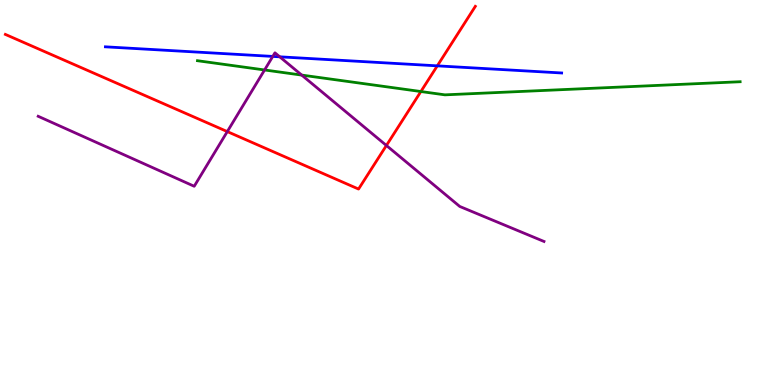[{'lines': ['blue', 'red'], 'intersections': [{'x': 5.64, 'y': 8.29}]}, {'lines': ['green', 'red'], 'intersections': [{'x': 5.43, 'y': 7.62}]}, {'lines': ['purple', 'red'], 'intersections': [{'x': 2.93, 'y': 6.58}, {'x': 4.99, 'y': 6.22}]}, {'lines': ['blue', 'green'], 'intersections': []}, {'lines': ['blue', 'purple'], 'intersections': [{'x': 3.52, 'y': 8.53}, {'x': 3.61, 'y': 8.52}]}, {'lines': ['green', 'purple'], 'intersections': [{'x': 3.41, 'y': 8.18}, {'x': 3.89, 'y': 8.05}]}]